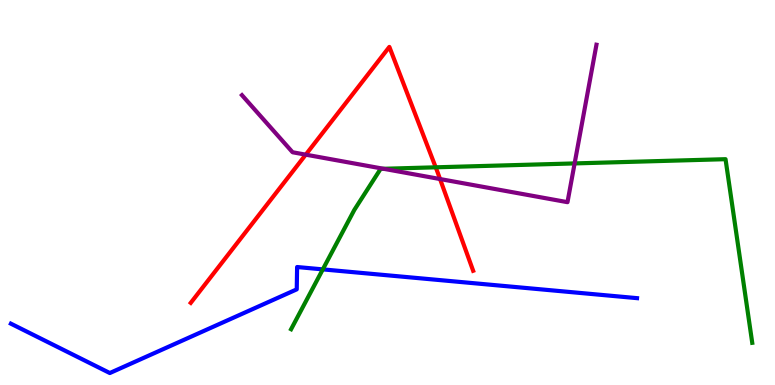[{'lines': ['blue', 'red'], 'intersections': []}, {'lines': ['green', 'red'], 'intersections': [{'x': 5.62, 'y': 5.65}]}, {'lines': ['purple', 'red'], 'intersections': [{'x': 3.95, 'y': 5.98}, {'x': 5.68, 'y': 5.35}]}, {'lines': ['blue', 'green'], 'intersections': [{'x': 4.17, 'y': 3.0}]}, {'lines': ['blue', 'purple'], 'intersections': []}, {'lines': ['green', 'purple'], 'intersections': [{'x': 4.95, 'y': 5.62}, {'x': 7.41, 'y': 5.76}]}]